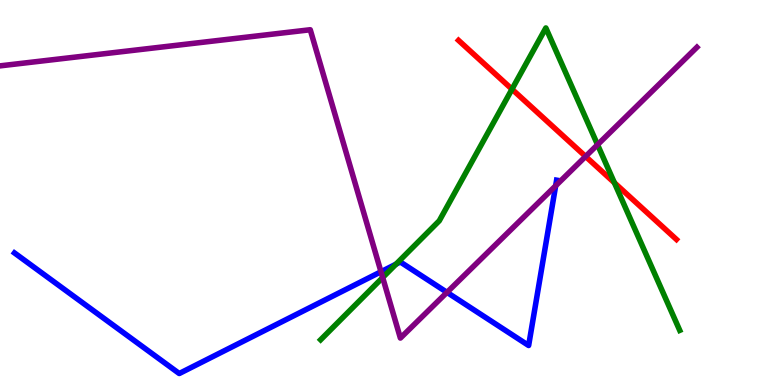[{'lines': ['blue', 'red'], 'intersections': []}, {'lines': ['green', 'red'], 'intersections': [{'x': 6.61, 'y': 7.68}, {'x': 7.93, 'y': 5.25}]}, {'lines': ['purple', 'red'], 'intersections': [{'x': 7.56, 'y': 5.94}]}, {'lines': ['blue', 'green'], 'intersections': [{'x': 5.11, 'y': 3.14}]}, {'lines': ['blue', 'purple'], 'intersections': [{'x': 4.92, 'y': 2.94}, {'x': 5.77, 'y': 2.41}, {'x': 7.17, 'y': 5.17}]}, {'lines': ['green', 'purple'], 'intersections': [{'x': 4.94, 'y': 2.79}, {'x': 7.71, 'y': 6.24}]}]